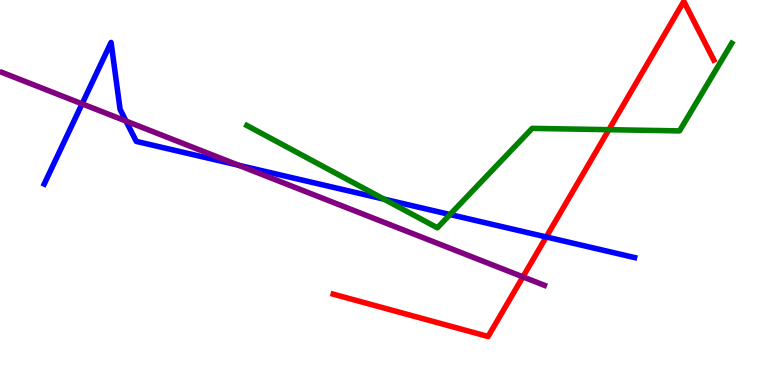[{'lines': ['blue', 'red'], 'intersections': [{'x': 7.05, 'y': 3.85}]}, {'lines': ['green', 'red'], 'intersections': [{'x': 7.86, 'y': 6.63}]}, {'lines': ['purple', 'red'], 'intersections': [{'x': 6.75, 'y': 2.81}]}, {'lines': ['blue', 'green'], 'intersections': [{'x': 4.95, 'y': 4.83}, {'x': 5.81, 'y': 4.43}]}, {'lines': ['blue', 'purple'], 'intersections': [{'x': 1.06, 'y': 7.3}, {'x': 1.63, 'y': 6.86}, {'x': 3.08, 'y': 5.71}]}, {'lines': ['green', 'purple'], 'intersections': []}]